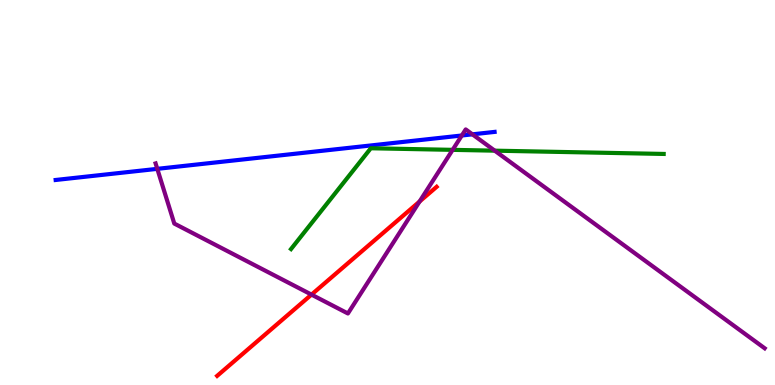[{'lines': ['blue', 'red'], 'intersections': []}, {'lines': ['green', 'red'], 'intersections': []}, {'lines': ['purple', 'red'], 'intersections': [{'x': 4.02, 'y': 2.35}, {'x': 5.41, 'y': 4.76}]}, {'lines': ['blue', 'green'], 'intersections': []}, {'lines': ['blue', 'purple'], 'intersections': [{'x': 2.03, 'y': 5.61}, {'x': 5.96, 'y': 6.48}, {'x': 6.1, 'y': 6.51}]}, {'lines': ['green', 'purple'], 'intersections': [{'x': 5.84, 'y': 6.11}, {'x': 6.38, 'y': 6.09}]}]